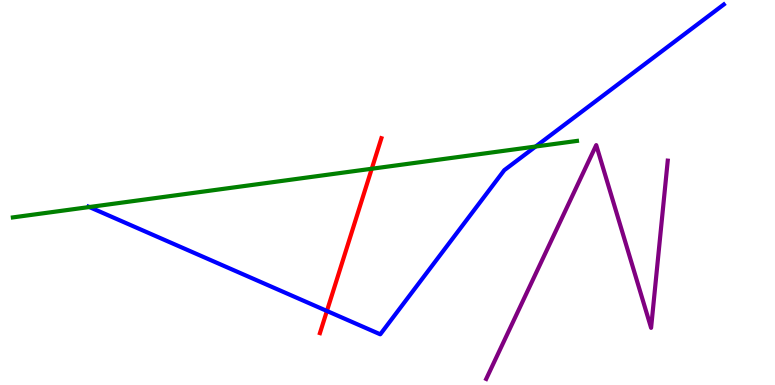[{'lines': ['blue', 'red'], 'intersections': [{'x': 4.22, 'y': 1.92}]}, {'lines': ['green', 'red'], 'intersections': [{'x': 4.8, 'y': 5.62}]}, {'lines': ['purple', 'red'], 'intersections': []}, {'lines': ['blue', 'green'], 'intersections': [{'x': 1.15, 'y': 4.62}, {'x': 6.91, 'y': 6.19}]}, {'lines': ['blue', 'purple'], 'intersections': []}, {'lines': ['green', 'purple'], 'intersections': []}]